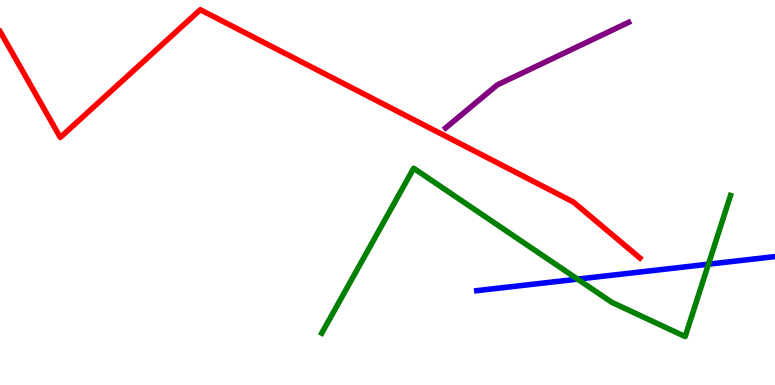[{'lines': ['blue', 'red'], 'intersections': []}, {'lines': ['green', 'red'], 'intersections': []}, {'lines': ['purple', 'red'], 'intersections': []}, {'lines': ['blue', 'green'], 'intersections': [{'x': 7.45, 'y': 2.75}, {'x': 9.14, 'y': 3.14}]}, {'lines': ['blue', 'purple'], 'intersections': []}, {'lines': ['green', 'purple'], 'intersections': []}]